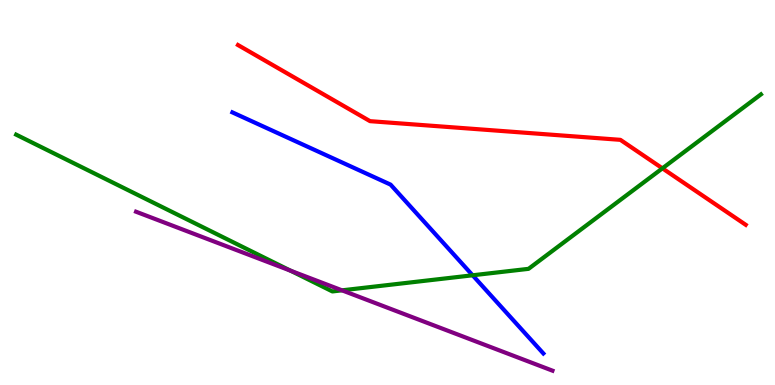[{'lines': ['blue', 'red'], 'intersections': []}, {'lines': ['green', 'red'], 'intersections': [{'x': 8.55, 'y': 5.63}]}, {'lines': ['purple', 'red'], 'intersections': []}, {'lines': ['blue', 'green'], 'intersections': [{'x': 6.1, 'y': 2.85}]}, {'lines': ['blue', 'purple'], 'intersections': []}, {'lines': ['green', 'purple'], 'intersections': [{'x': 3.75, 'y': 2.97}, {'x': 4.41, 'y': 2.46}]}]